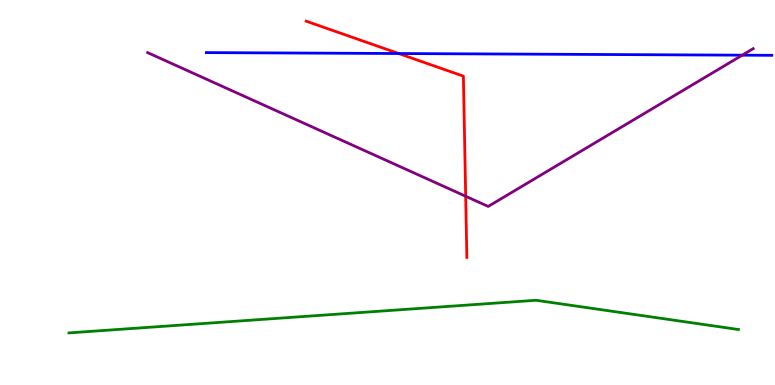[{'lines': ['blue', 'red'], 'intersections': [{'x': 5.14, 'y': 8.61}]}, {'lines': ['green', 'red'], 'intersections': []}, {'lines': ['purple', 'red'], 'intersections': [{'x': 6.01, 'y': 4.9}]}, {'lines': ['blue', 'green'], 'intersections': []}, {'lines': ['blue', 'purple'], 'intersections': [{'x': 9.58, 'y': 8.57}]}, {'lines': ['green', 'purple'], 'intersections': []}]